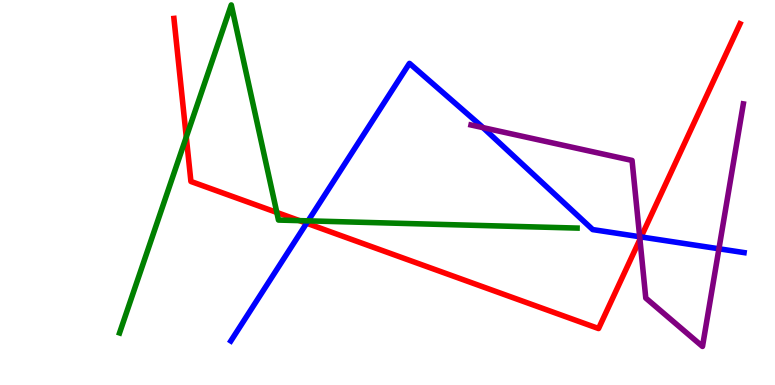[{'lines': ['blue', 'red'], 'intersections': [{'x': 3.96, 'y': 4.2}, {'x': 8.27, 'y': 3.85}]}, {'lines': ['green', 'red'], 'intersections': [{'x': 2.4, 'y': 6.44}, {'x': 3.57, 'y': 4.48}, {'x': 3.86, 'y': 4.27}]}, {'lines': ['purple', 'red'], 'intersections': [{'x': 8.26, 'y': 3.78}]}, {'lines': ['blue', 'green'], 'intersections': [{'x': 3.98, 'y': 4.26}]}, {'lines': ['blue', 'purple'], 'intersections': [{'x': 6.23, 'y': 6.69}, {'x': 8.25, 'y': 3.85}, {'x': 9.28, 'y': 3.54}]}, {'lines': ['green', 'purple'], 'intersections': []}]